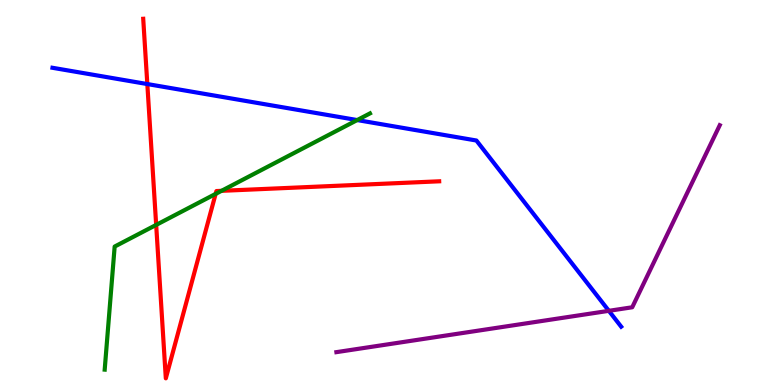[{'lines': ['blue', 'red'], 'intersections': [{'x': 1.9, 'y': 7.82}]}, {'lines': ['green', 'red'], 'intersections': [{'x': 2.02, 'y': 4.16}, {'x': 2.78, 'y': 4.96}, {'x': 2.86, 'y': 5.04}]}, {'lines': ['purple', 'red'], 'intersections': []}, {'lines': ['blue', 'green'], 'intersections': [{'x': 4.61, 'y': 6.88}]}, {'lines': ['blue', 'purple'], 'intersections': [{'x': 7.86, 'y': 1.93}]}, {'lines': ['green', 'purple'], 'intersections': []}]